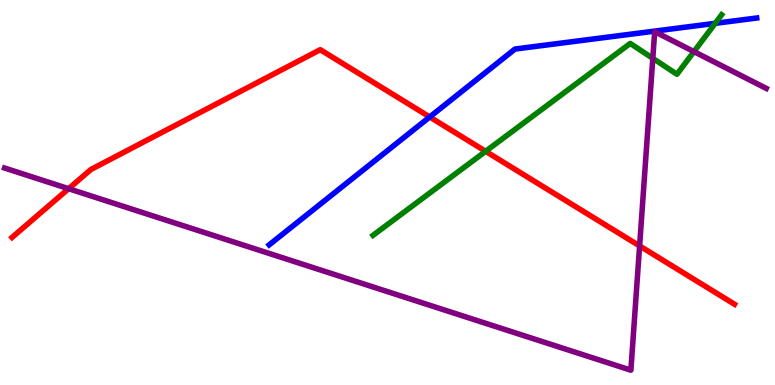[{'lines': ['blue', 'red'], 'intersections': [{'x': 5.54, 'y': 6.96}]}, {'lines': ['green', 'red'], 'intersections': [{'x': 6.27, 'y': 6.07}]}, {'lines': ['purple', 'red'], 'intersections': [{'x': 0.885, 'y': 5.1}, {'x': 8.25, 'y': 3.61}]}, {'lines': ['blue', 'green'], 'intersections': [{'x': 9.23, 'y': 9.39}]}, {'lines': ['blue', 'purple'], 'intersections': []}, {'lines': ['green', 'purple'], 'intersections': [{'x': 8.42, 'y': 8.49}, {'x': 8.95, 'y': 8.66}]}]